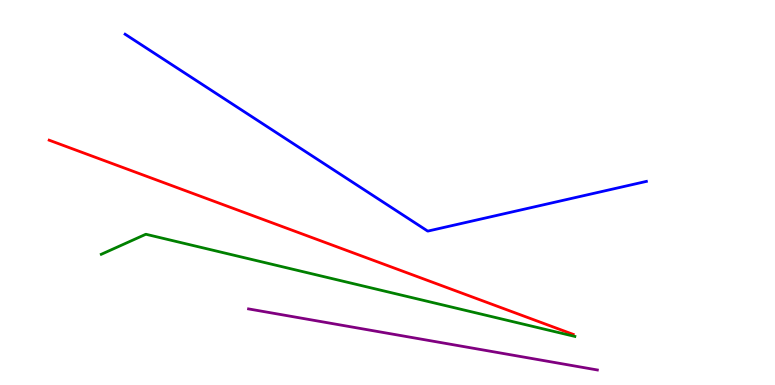[{'lines': ['blue', 'red'], 'intersections': []}, {'lines': ['green', 'red'], 'intersections': []}, {'lines': ['purple', 'red'], 'intersections': []}, {'lines': ['blue', 'green'], 'intersections': []}, {'lines': ['blue', 'purple'], 'intersections': []}, {'lines': ['green', 'purple'], 'intersections': []}]